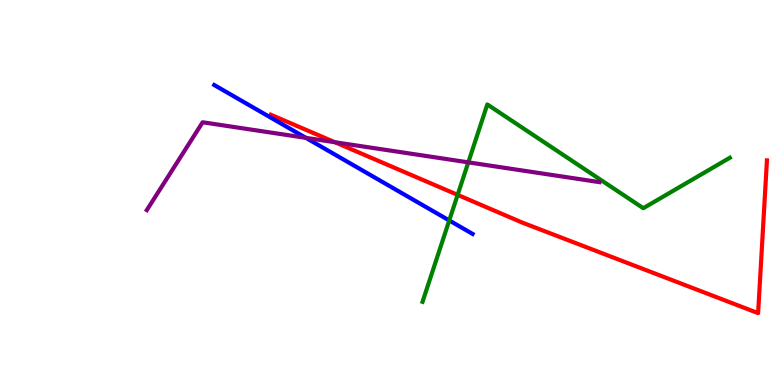[{'lines': ['blue', 'red'], 'intersections': []}, {'lines': ['green', 'red'], 'intersections': [{'x': 5.9, 'y': 4.94}]}, {'lines': ['purple', 'red'], 'intersections': [{'x': 4.32, 'y': 6.31}]}, {'lines': ['blue', 'green'], 'intersections': [{'x': 5.8, 'y': 4.27}]}, {'lines': ['blue', 'purple'], 'intersections': [{'x': 3.95, 'y': 6.42}]}, {'lines': ['green', 'purple'], 'intersections': [{'x': 6.04, 'y': 5.78}]}]